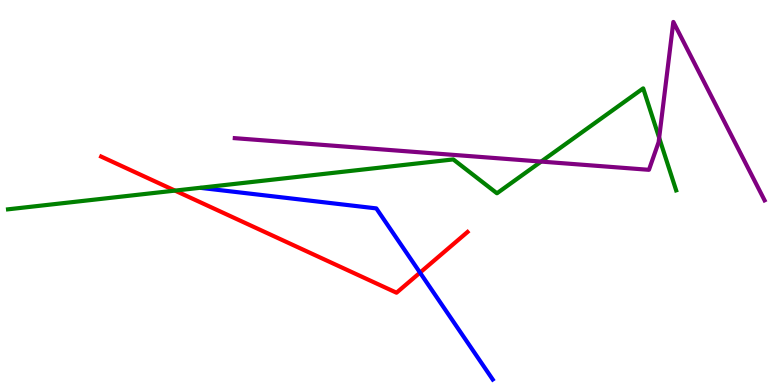[{'lines': ['blue', 'red'], 'intersections': [{'x': 5.42, 'y': 2.92}]}, {'lines': ['green', 'red'], 'intersections': [{'x': 2.26, 'y': 5.05}]}, {'lines': ['purple', 'red'], 'intersections': []}, {'lines': ['blue', 'green'], 'intersections': []}, {'lines': ['blue', 'purple'], 'intersections': []}, {'lines': ['green', 'purple'], 'intersections': [{'x': 6.98, 'y': 5.8}, {'x': 8.51, 'y': 6.42}]}]